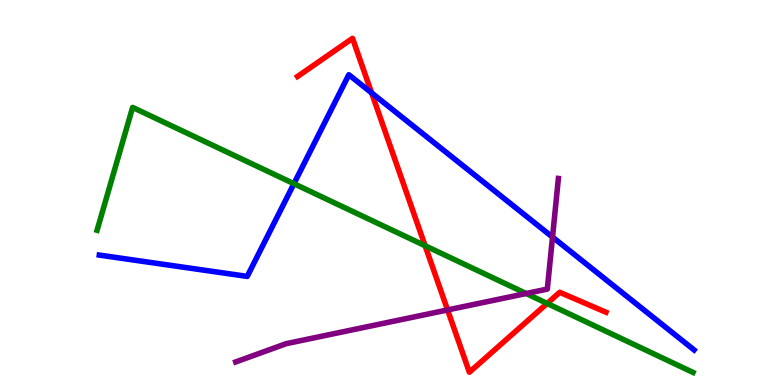[{'lines': ['blue', 'red'], 'intersections': [{'x': 4.8, 'y': 7.59}]}, {'lines': ['green', 'red'], 'intersections': [{'x': 5.49, 'y': 3.62}, {'x': 7.06, 'y': 2.12}]}, {'lines': ['purple', 'red'], 'intersections': [{'x': 5.78, 'y': 1.95}]}, {'lines': ['blue', 'green'], 'intersections': [{'x': 3.79, 'y': 5.23}]}, {'lines': ['blue', 'purple'], 'intersections': [{'x': 7.13, 'y': 3.84}]}, {'lines': ['green', 'purple'], 'intersections': [{'x': 6.79, 'y': 2.38}]}]